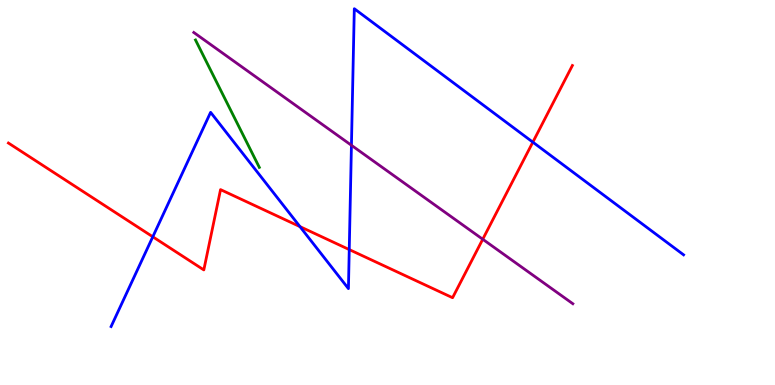[{'lines': ['blue', 'red'], 'intersections': [{'x': 1.97, 'y': 3.85}, {'x': 3.87, 'y': 4.11}, {'x': 4.51, 'y': 3.52}, {'x': 6.88, 'y': 6.31}]}, {'lines': ['green', 'red'], 'intersections': []}, {'lines': ['purple', 'red'], 'intersections': [{'x': 6.23, 'y': 3.79}]}, {'lines': ['blue', 'green'], 'intersections': []}, {'lines': ['blue', 'purple'], 'intersections': [{'x': 4.53, 'y': 6.23}]}, {'lines': ['green', 'purple'], 'intersections': []}]